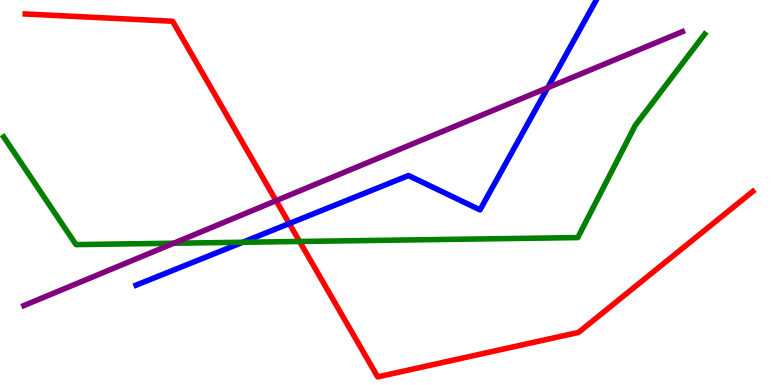[{'lines': ['blue', 'red'], 'intersections': [{'x': 3.73, 'y': 4.19}]}, {'lines': ['green', 'red'], 'intersections': [{'x': 3.87, 'y': 3.73}]}, {'lines': ['purple', 'red'], 'intersections': [{'x': 3.56, 'y': 4.79}]}, {'lines': ['blue', 'green'], 'intersections': [{'x': 3.13, 'y': 3.71}]}, {'lines': ['blue', 'purple'], 'intersections': [{'x': 7.07, 'y': 7.72}]}, {'lines': ['green', 'purple'], 'intersections': [{'x': 2.24, 'y': 3.68}]}]